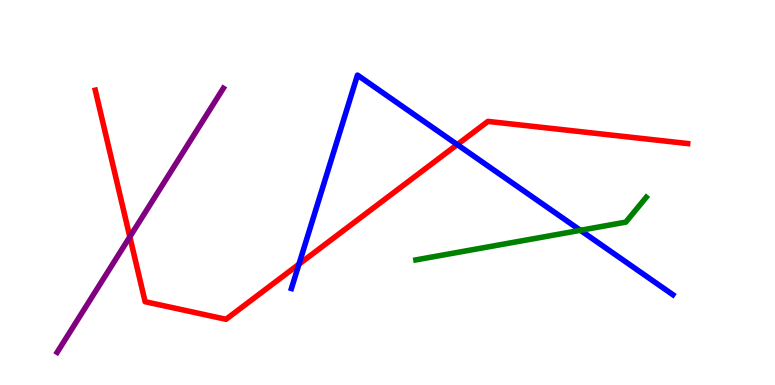[{'lines': ['blue', 'red'], 'intersections': [{'x': 3.86, 'y': 3.14}, {'x': 5.9, 'y': 6.24}]}, {'lines': ['green', 'red'], 'intersections': []}, {'lines': ['purple', 'red'], 'intersections': [{'x': 1.68, 'y': 3.85}]}, {'lines': ['blue', 'green'], 'intersections': [{'x': 7.49, 'y': 4.02}]}, {'lines': ['blue', 'purple'], 'intersections': []}, {'lines': ['green', 'purple'], 'intersections': []}]